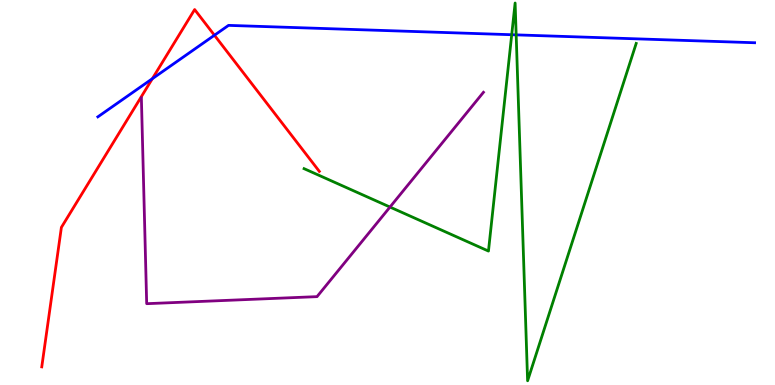[{'lines': ['blue', 'red'], 'intersections': [{'x': 1.97, 'y': 7.96}, {'x': 2.77, 'y': 9.08}]}, {'lines': ['green', 'red'], 'intersections': []}, {'lines': ['purple', 'red'], 'intersections': []}, {'lines': ['blue', 'green'], 'intersections': [{'x': 6.6, 'y': 9.1}, {'x': 6.66, 'y': 9.09}]}, {'lines': ['blue', 'purple'], 'intersections': []}, {'lines': ['green', 'purple'], 'intersections': [{'x': 5.03, 'y': 4.62}]}]